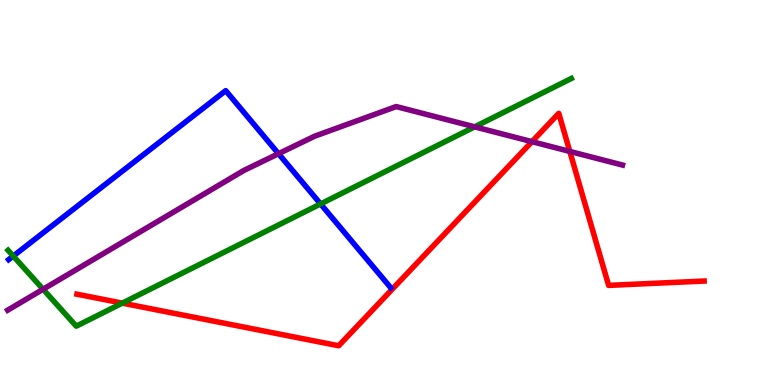[{'lines': ['blue', 'red'], 'intersections': []}, {'lines': ['green', 'red'], 'intersections': [{'x': 1.58, 'y': 2.13}]}, {'lines': ['purple', 'red'], 'intersections': [{'x': 6.86, 'y': 6.32}, {'x': 7.35, 'y': 6.07}]}, {'lines': ['blue', 'green'], 'intersections': [{'x': 0.171, 'y': 3.35}, {'x': 4.14, 'y': 4.7}]}, {'lines': ['blue', 'purple'], 'intersections': [{'x': 3.59, 'y': 6.01}]}, {'lines': ['green', 'purple'], 'intersections': [{'x': 0.556, 'y': 2.49}, {'x': 6.12, 'y': 6.71}]}]